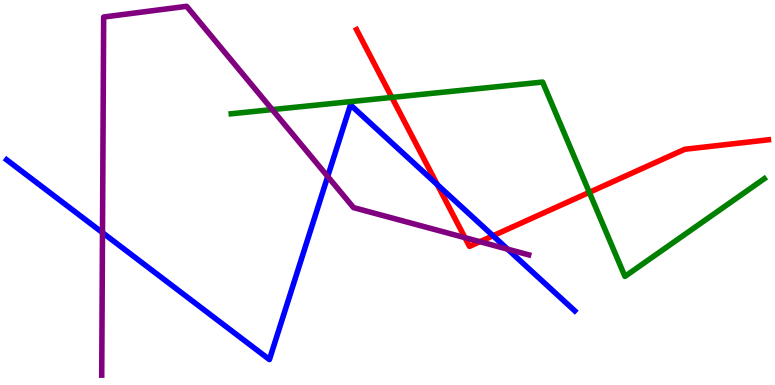[{'lines': ['blue', 'red'], 'intersections': [{'x': 5.64, 'y': 5.2}, {'x': 6.36, 'y': 3.88}]}, {'lines': ['green', 'red'], 'intersections': [{'x': 5.06, 'y': 7.47}, {'x': 7.6, 'y': 5.0}]}, {'lines': ['purple', 'red'], 'intersections': [{'x': 6.0, 'y': 3.83}, {'x': 6.19, 'y': 3.72}]}, {'lines': ['blue', 'green'], 'intersections': []}, {'lines': ['blue', 'purple'], 'intersections': [{'x': 1.32, 'y': 3.96}, {'x': 4.23, 'y': 5.42}, {'x': 6.55, 'y': 3.53}]}, {'lines': ['green', 'purple'], 'intersections': [{'x': 3.51, 'y': 7.15}]}]